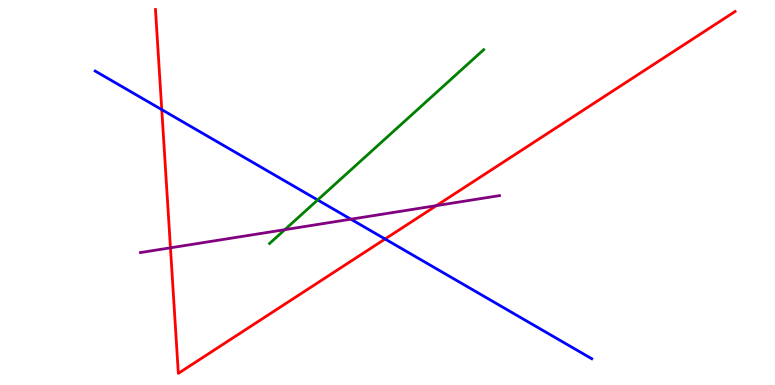[{'lines': ['blue', 'red'], 'intersections': [{'x': 2.09, 'y': 7.15}, {'x': 4.97, 'y': 3.79}]}, {'lines': ['green', 'red'], 'intersections': []}, {'lines': ['purple', 'red'], 'intersections': [{'x': 2.2, 'y': 3.56}, {'x': 5.63, 'y': 4.66}]}, {'lines': ['blue', 'green'], 'intersections': [{'x': 4.1, 'y': 4.81}]}, {'lines': ['blue', 'purple'], 'intersections': [{'x': 4.53, 'y': 4.31}]}, {'lines': ['green', 'purple'], 'intersections': [{'x': 3.68, 'y': 4.03}]}]